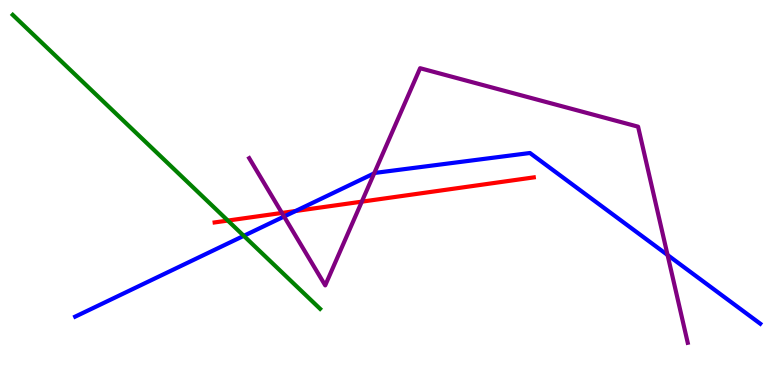[{'lines': ['blue', 'red'], 'intersections': [{'x': 3.81, 'y': 4.52}]}, {'lines': ['green', 'red'], 'intersections': [{'x': 2.94, 'y': 4.27}]}, {'lines': ['purple', 'red'], 'intersections': [{'x': 3.64, 'y': 4.47}, {'x': 4.67, 'y': 4.76}]}, {'lines': ['blue', 'green'], 'intersections': [{'x': 3.15, 'y': 3.87}]}, {'lines': ['blue', 'purple'], 'intersections': [{'x': 3.67, 'y': 4.38}, {'x': 4.83, 'y': 5.5}, {'x': 8.61, 'y': 3.38}]}, {'lines': ['green', 'purple'], 'intersections': []}]